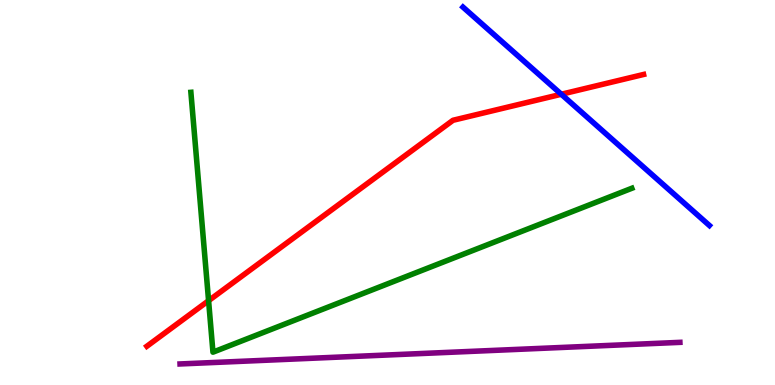[{'lines': ['blue', 'red'], 'intersections': [{'x': 7.24, 'y': 7.55}]}, {'lines': ['green', 'red'], 'intersections': [{'x': 2.69, 'y': 2.19}]}, {'lines': ['purple', 'red'], 'intersections': []}, {'lines': ['blue', 'green'], 'intersections': []}, {'lines': ['blue', 'purple'], 'intersections': []}, {'lines': ['green', 'purple'], 'intersections': []}]